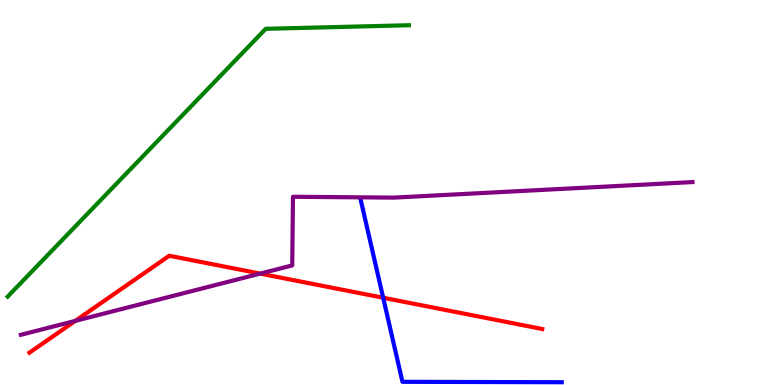[{'lines': ['blue', 'red'], 'intersections': [{'x': 4.94, 'y': 2.27}]}, {'lines': ['green', 'red'], 'intersections': []}, {'lines': ['purple', 'red'], 'intersections': [{'x': 0.972, 'y': 1.67}, {'x': 3.36, 'y': 2.89}]}, {'lines': ['blue', 'green'], 'intersections': []}, {'lines': ['blue', 'purple'], 'intersections': []}, {'lines': ['green', 'purple'], 'intersections': []}]